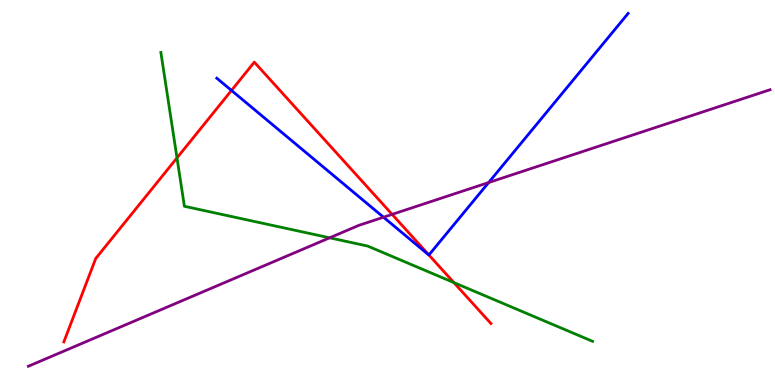[{'lines': ['blue', 'red'], 'intersections': [{'x': 2.99, 'y': 7.65}, {'x': 5.53, 'y': 3.38}]}, {'lines': ['green', 'red'], 'intersections': [{'x': 2.28, 'y': 5.9}, {'x': 5.86, 'y': 2.66}]}, {'lines': ['purple', 'red'], 'intersections': [{'x': 5.06, 'y': 4.43}]}, {'lines': ['blue', 'green'], 'intersections': []}, {'lines': ['blue', 'purple'], 'intersections': [{'x': 4.95, 'y': 4.36}, {'x': 6.31, 'y': 5.26}]}, {'lines': ['green', 'purple'], 'intersections': [{'x': 4.25, 'y': 3.82}]}]